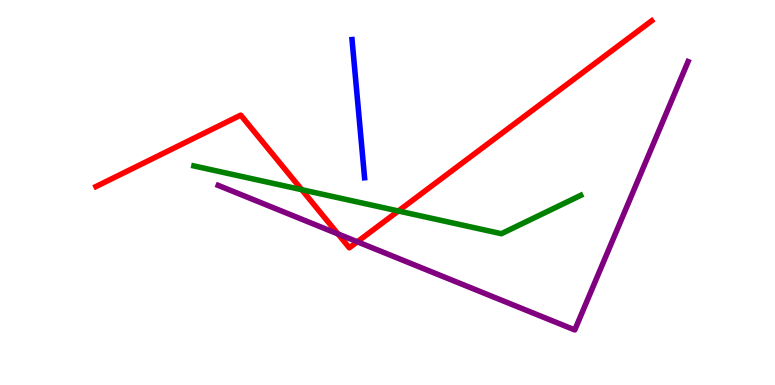[{'lines': ['blue', 'red'], 'intersections': []}, {'lines': ['green', 'red'], 'intersections': [{'x': 3.89, 'y': 5.07}, {'x': 5.14, 'y': 4.52}]}, {'lines': ['purple', 'red'], 'intersections': [{'x': 4.36, 'y': 3.92}, {'x': 4.61, 'y': 3.72}]}, {'lines': ['blue', 'green'], 'intersections': []}, {'lines': ['blue', 'purple'], 'intersections': []}, {'lines': ['green', 'purple'], 'intersections': []}]